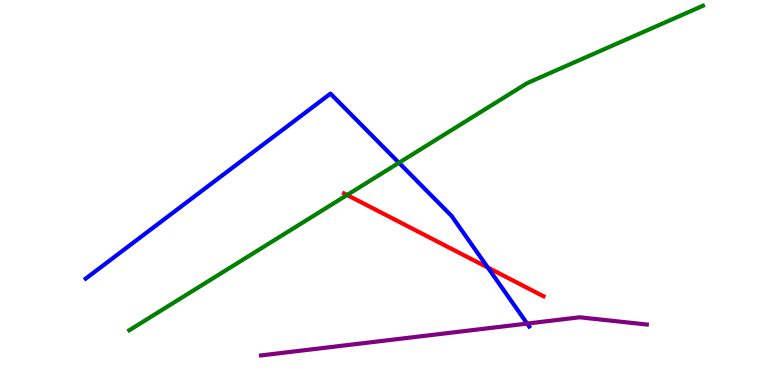[{'lines': ['blue', 'red'], 'intersections': [{'x': 6.29, 'y': 3.05}]}, {'lines': ['green', 'red'], 'intersections': [{'x': 4.48, 'y': 4.94}]}, {'lines': ['purple', 'red'], 'intersections': []}, {'lines': ['blue', 'green'], 'intersections': [{'x': 5.15, 'y': 5.77}]}, {'lines': ['blue', 'purple'], 'intersections': [{'x': 6.8, 'y': 1.6}]}, {'lines': ['green', 'purple'], 'intersections': []}]